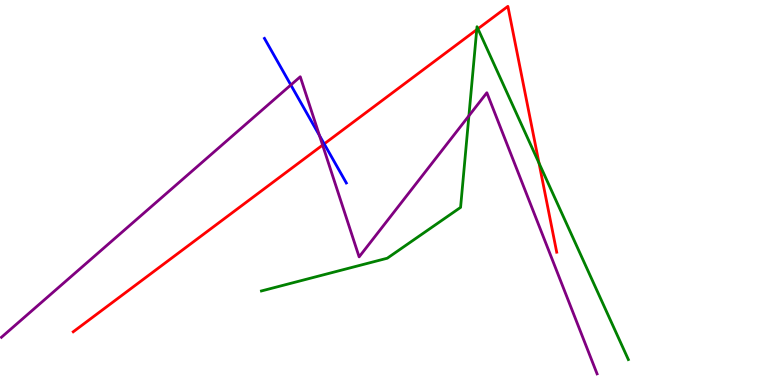[{'lines': ['blue', 'red'], 'intersections': [{'x': 4.18, 'y': 6.26}]}, {'lines': ['green', 'red'], 'intersections': [{'x': 6.15, 'y': 9.23}, {'x': 6.17, 'y': 9.25}, {'x': 6.95, 'y': 5.76}]}, {'lines': ['purple', 'red'], 'intersections': [{'x': 4.16, 'y': 6.23}]}, {'lines': ['blue', 'green'], 'intersections': []}, {'lines': ['blue', 'purple'], 'intersections': [{'x': 3.75, 'y': 7.79}, {'x': 4.12, 'y': 6.48}]}, {'lines': ['green', 'purple'], 'intersections': [{'x': 6.05, 'y': 6.99}]}]